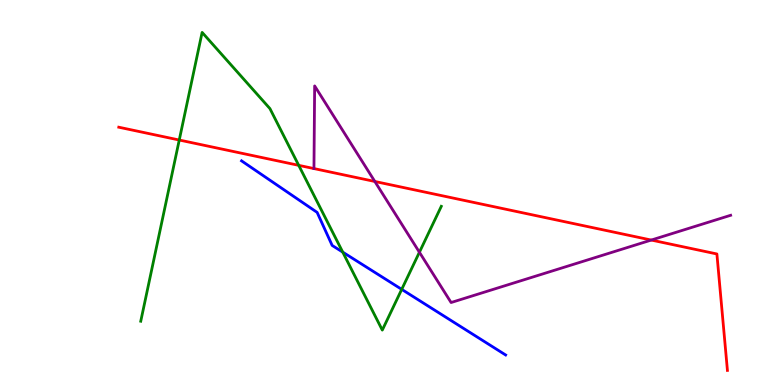[{'lines': ['blue', 'red'], 'intersections': []}, {'lines': ['green', 'red'], 'intersections': [{'x': 2.31, 'y': 6.36}, {'x': 3.85, 'y': 5.71}]}, {'lines': ['purple', 'red'], 'intersections': [{'x': 4.05, 'y': 5.62}, {'x': 4.84, 'y': 5.29}, {'x': 8.4, 'y': 3.76}]}, {'lines': ['blue', 'green'], 'intersections': [{'x': 4.42, 'y': 3.45}, {'x': 5.18, 'y': 2.48}]}, {'lines': ['blue', 'purple'], 'intersections': []}, {'lines': ['green', 'purple'], 'intersections': [{'x': 5.41, 'y': 3.45}]}]